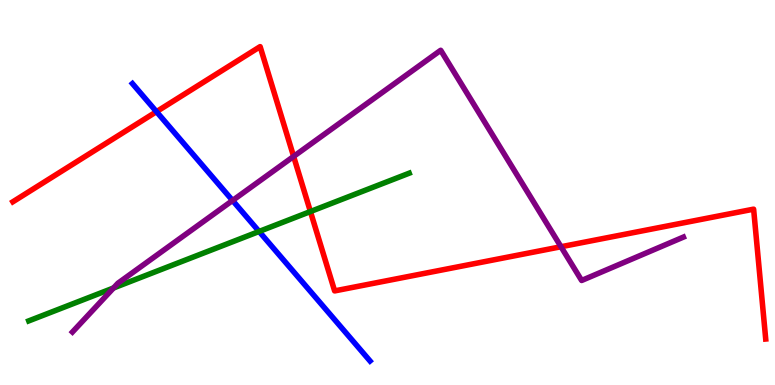[{'lines': ['blue', 'red'], 'intersections': [{'x': 2.02, 'y': 7.1}]}, {'lines': ['green', 'red'], 'intersections': [{'x': 4.01, 'y': 4.51}]}, {'lines': ['purple', 'red'], 'intersections': [{'x': 3.79, 'y': 5.94}, {'x': 7.24, 'y': 3.59}]}, {'lines': ['blue', 'green'], 'intersections': [{'x': 3.34, 'y': 3.99}]}, {'lines': ['blue', 'purple'], 'intersections': [{'x': 3.0, 'y': 4.79}]}, {'lines': ['green', 'purple'], 'intersections': [{'x': 1.46, 'y': 2.52}]}]